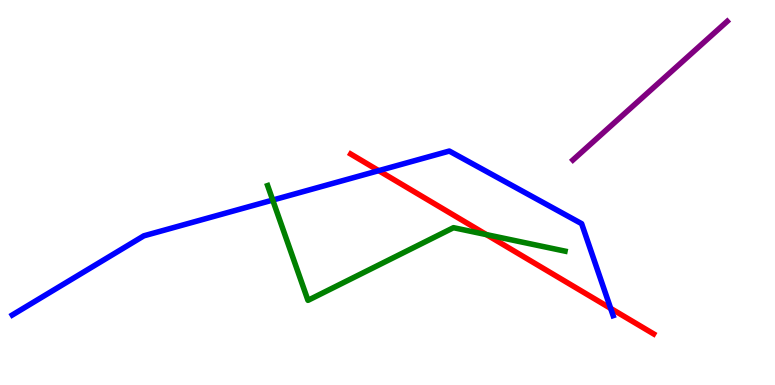[{'lines': ['blue', 'red'], 'intersections': [{'x': 4.89, 'y': 5.57}, {'x': 7.88, 'y': 1.99}]}, {'lines': ['green', 'red'], 'intersections': [{'x': 6.28, 'y': 3.91}]}, {'lines': ['purple', 'red'], 'intersections': []}, {'lines': ['blue', 'green'], 'intersections': [{'x': 3.52, 'y': 4.8}]}, {'lines': ['blue', 'purple'], 'intersections': []}, {'lines': ['green', 'purple'], 'intersections': []}]